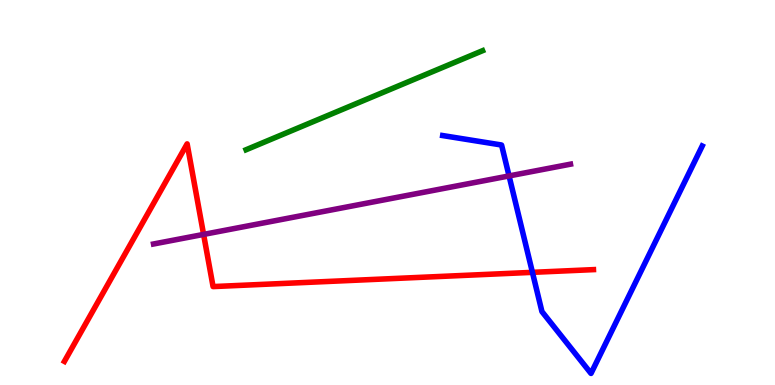[{'lines': ['blue', 'red'], 'intersections': [{'x': 6.87, 'y': 2.93}]}, {'lines': ['green', 'red'], 'intersections': []}, {'lines': ['purple', 'red'], 'intersections': [{'x': 2.63, 'y': 3.91}]}, {'lines': ['blue', 'green'], 'intersections': []}, {'lines': ['blue', 'purple'], 'intersections': [{'x': 6.57, 'y': 5.43}]}, {'lines': ['green', 'purple'], 'intersections': []}]